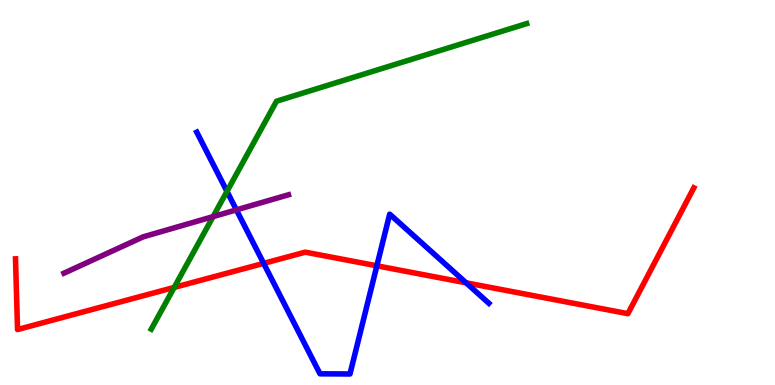[{'lines': ['blue', 'red'], 'intersections': [{'x': 3.4, 'y': 3.16}, {'x': 4.86, 'y': 3.1}, {'x': 6.01, 'y': 2.65}]}, {'lines': ['green', 'red'], 'intersections': [{'x': 2.25, 'y': 2.53}]}, {'lines': ['purple', 'red'], 'intersections': []}, {'lines': ['blue', 'green'], 'intersections': [{'x': 2.93, 'y': 5.03}]}, {'lines': ['blue', 'purple'], 'intersections': [{'x': 3.05, 'y': 4.55}]}, {'lines': ['green', 'purple'], 'intersections': [{'x': 2.75, 'y': 4.37}]}]